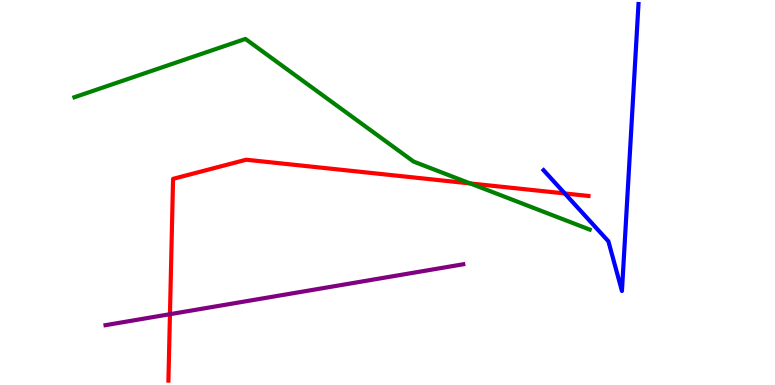[{'lines': ['blue', 'red'], 'intersections': [{'x': 7.29, 'y': 4.98}]}, {'lines': ['green', 'red'], 'intersections': [{'x': 6.07, 'y': 5.24}]}, {'lines': ['purple', 'red'], 'intersections': [{'x': 2.19, 'y': 1.84}]}, {'lines': ['blue', 'green'], 'intersections': []}, {'lines': ['blue', 'purple'], 'intersections': []}, {'lines': ['green', 'purple'], 'intersections': []}]